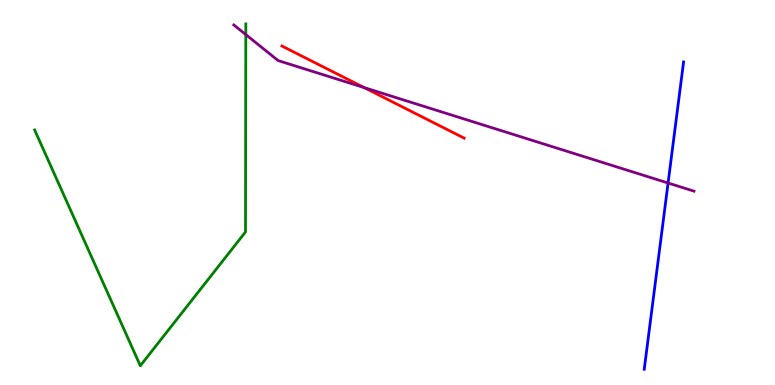[{'lines': ['blue', 'red'], 'intersections': []}, {'lines': ['green', 'red'], 'intersections': []}, {'lines': ['purple', 'red'], 'intersections': [{'x': 4.7, 'y': 7.72}]}, {'lines': ['blue', 'green'], 'intersections': []}, {'lines': ['blue', 'purple'], 'intersections': [{'x': 8.62, 'y': 5.25}]}, {'lines': ['green', 'purple'], 'intersections': [{'x': 3.17, 'y': 9.1}]}]